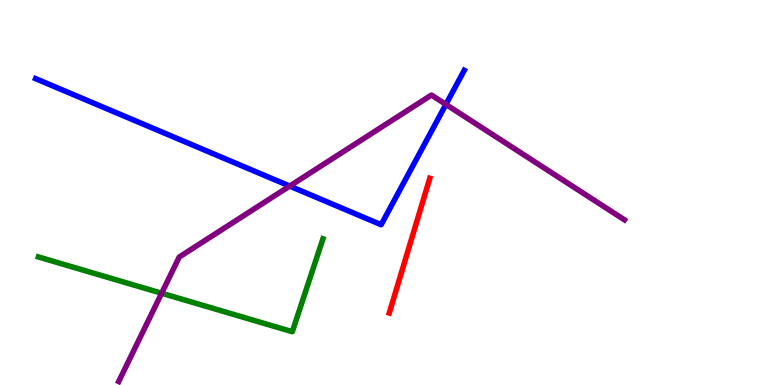[{'lines': ['blue', 'red'], 'intersections': []}, {'lines': ['green', 'red'], 'intersections': []}, {'lines': ['purple', 'red'], 'intersections': []}, {'lines': ['blue', 'green'], 'intersections': []}, {'lines': ['blue', 'purple'], 'intersections': [{'x': 3.74, 'y': 5.17}, {'x': 5.75, 'y': 7.29}]}, {'lines': ['green', 'purple'], 'intersections': [{'x': 2.09, 'y': 2.38}]}]